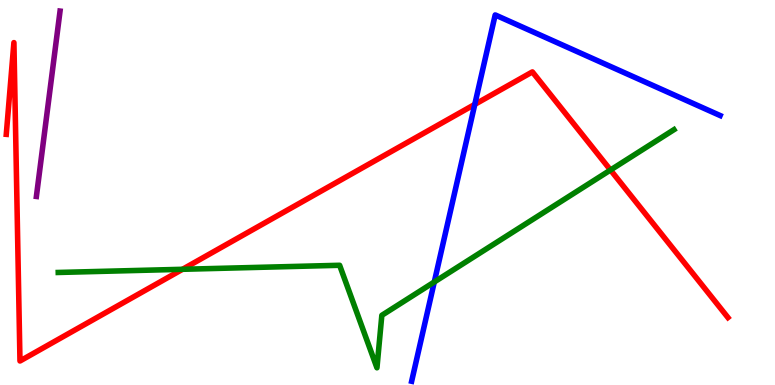[{'lines': ['blue', 'red'], 'intersections': [{'x': 6.13, 'y': 7.29}]}, {'lines': ['green', 'red'], 'intersections': [{'x': 2.35, 'y': 3.01}, {'x': 7.88, 'y': 5.58}]}, {'lines': ['purple', 'red'], 'intersections': []}, {'lines': ['blue', 'green'], 'intersections': [{'x': 5.6, 'y': 2.68}]}, {'lines': ['blue', 'purple'], 'intersections': []}, {'lines': ['green', 'purple'], 'intersections': []}]